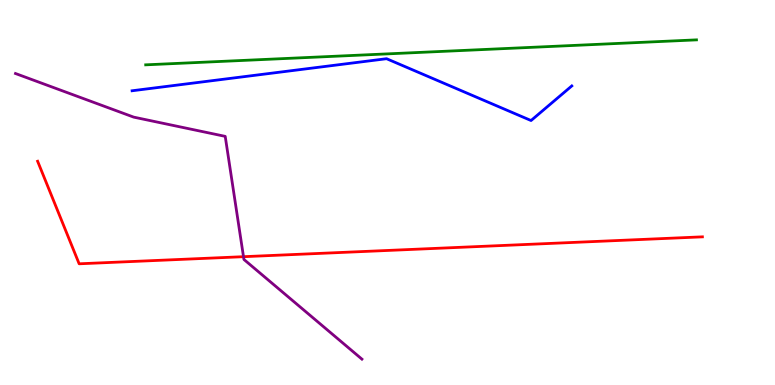[{'lines': ['blue', 'red'], 'intersections': []}, {'lines': ['green', 'red'], 'intersections': []}, {'lines': ['purple', 'red'], 'intersections': [{'x': 3.14, 'y': 3.33}]}, {'lines': ['blue', 'green'], 'intersections': []}, {'lines': ['blue', 'purple'], 'intersections': []}, {'lines': ['green', 'purple'], 'intersections': []}]